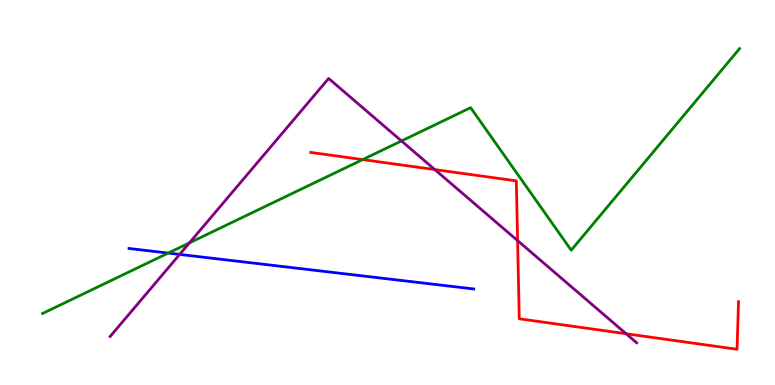[{'lines': ['blue', 'red'], 'intersections': []}, {'lines': ['green', 'red'], 'intersections': [{'x': 4.68, 'y': 5.85}]}, {'lines': ['purple', 'red'], 'intersections': [{'x': 5.61, 'y': 5.6}, {'x': 6.68, 'y': 3.75}, {'x': 8.08, 'y': 1.33}]}, {'lines': ['blue', 'green'], 'intersections': [{'x': 2.17, 'y': 3.43}]}, {'lines': ['blue', 'purple'], 'intersections': [{'x': 2.32, 'y': 3.39}]}, {'lines': ['green', 'purple'], 'intersections': [{'x': 2.44, 'y': 3.69}, {'x': 5.18, 'y': 6.34}]}]